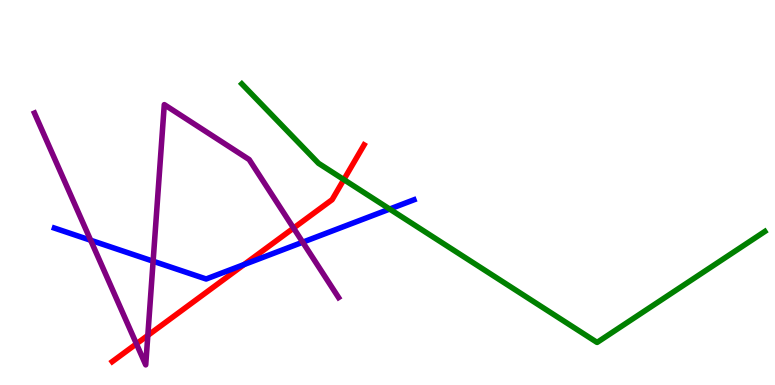[{'lines': ['blue', 'red'], 'intersections': [{'x': 3.15, 'y': 3.13}]}, {'lines': ['green', 'red'], 'intersections': [{'x': 4.44, 'y': 5.34}]}, {'lines': ['purple', 'red'], 'intersections': [{'x': 1.76, 'y': 1.07}, {'x': 1.91, 'y': 1.29}, {'x': 3.79, 'y': 4.08}]}, {'lines': ['blue', 'green'], 'intersections': [{'x': 5.03, 'y': 4.57}]}, {'lines': ['blue', 'purple'], 'intersections': [{'x': 1.17, 'y': 3.76}, {'x': 1.98, 'y': 3.22}, {'x': 3.91, 'y': 3.71}]}, {'lines': ['green', 'purple'], 'intersections': []}]